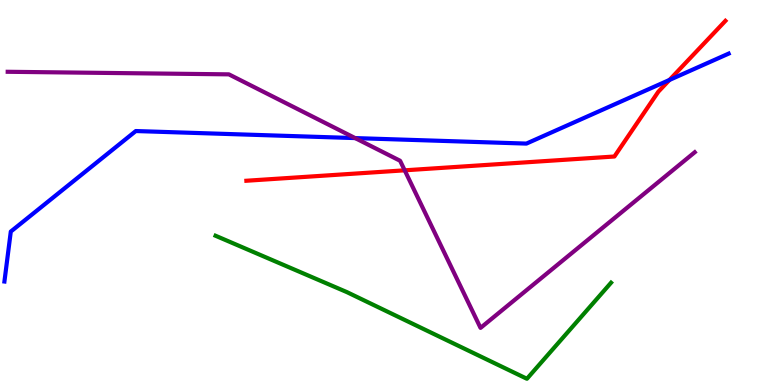[{'lines': ['blue', 'red'], 'intersections': [{'x': 8.64, 'y': 7.92}]}, {'lines': ['green', 'red'], 'intersections': []}, {'lines': ['purple', 'red'], 'intersections': [{'x': 5.22, 'y': 5.58}]}, {'lines': ['blue', 'green'], 'intersections': []}, {'lines': ['blue', 'purple'], 'intersections': [{'x': 4.58, 'y': 6.41}]}, {'lines': ['green', 'purple'], 'intersections': []}]